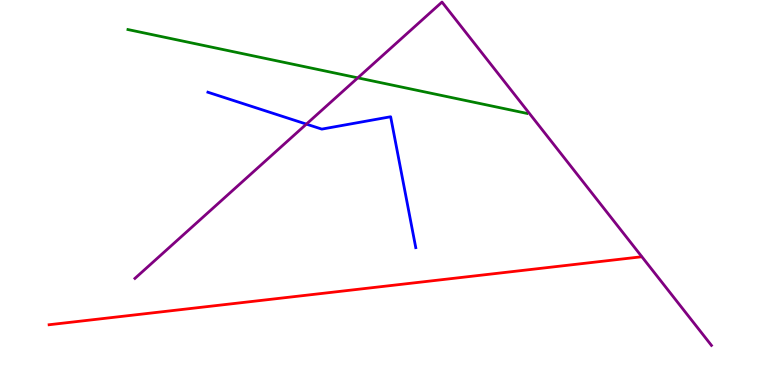[{'lines': ['blue', 'red'], 'intersections': []}, {'lines': ['green', 'red'], 'intersections': []}, {'lines': ['purple', 'red'], 'intersections': []}, {'lines': ['blue', 'green'], 'intersections': []}, {'lines': ['blue', 'purple'], 'intersections': [{'x': 3.95, 'y': 6.78}]}, {'lines': ['green', 'purple'], 'intersections': [{'x': 4.62, 'y': 7.98}]}]